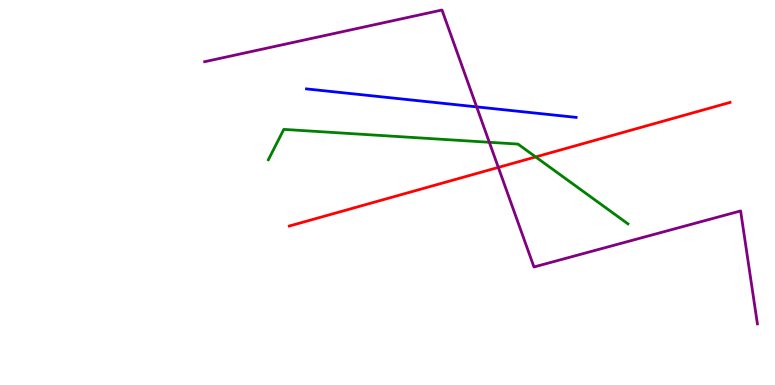[{'lines': ['blue', 'red'], 'intersections': []}, {'lines': ['green', 'red'], 'intersections': [{'x': 6.91, 'y': 5.92}]}, {'lines': ['purple', 'red'], 'intersections': [{'x': 6.43, 'y': 5.65}]}, {'lines': ['blue', 'green'], 'intersections': []}, {'lines': ['blue', 'purple'], 'intersections': [{'x': 6.15, 'y': 7.22}]}, {'lines': ['green', 'purple'], 'intersections': [{'x': 6.31, 'y': 6.3}]}]